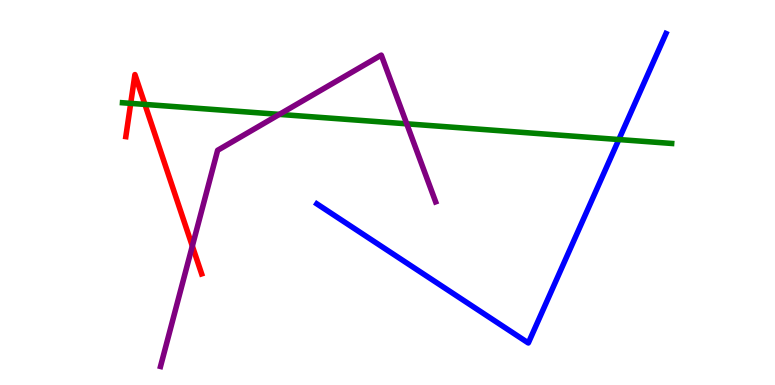[{'lines': ['blue', 'red'], 'intersections': []}, {'lines': ['green', 'red'], 'intersections': [{'x': 1.69, 'y': 7.32}, {'x': 1.87, 'y': 7.29}]}, {'lines': ['purple', 'red'], 'intersections': [{'x': 2.48, 'y': 3.61}]}, {'lines': ['blue', 'green'], 'intersections': [{'x': 7.98, 'y': 6.38}]}, {'lines': ['blue', 'purple'], 'intersections': []}, {'lines': ['green', 'purple'], 'intersections': [{'x': 3.6, 'y': 7.03}, {'x': 5.25, 'y': 6.78}]}]